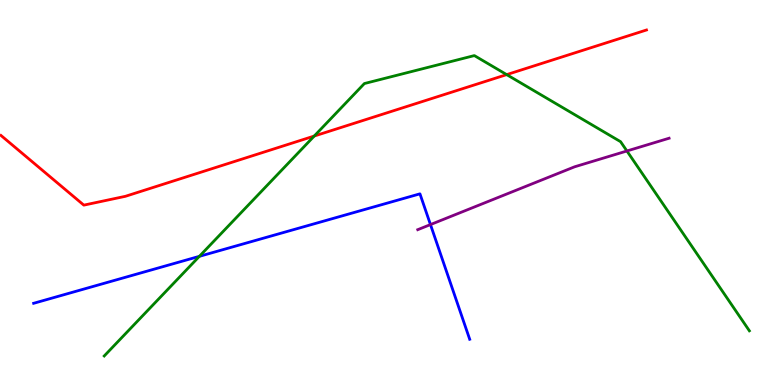[{'lines': ['blue', 'red'], 'intersections': []}, {'lines': ['green', 'red'], 'intersections': [{'x': 4.05, 'y': 6.47}, {'x': 6.54, 'y': 8.06}]}, {'lines': ['purple', 'red'], 'intersections': []}, {'lines': ['blue', 'green'], 'intersections': [{'x': 2.57, 'y': 3.34}]}, {'lines': ['blue', 'purple'], 'intersections': [{'x': 5.55, 'y': 4.17}]}, {'lines': ['green', 'purple'], 'intersections': [{'x': 8.09, 'y': 6.08}]}]